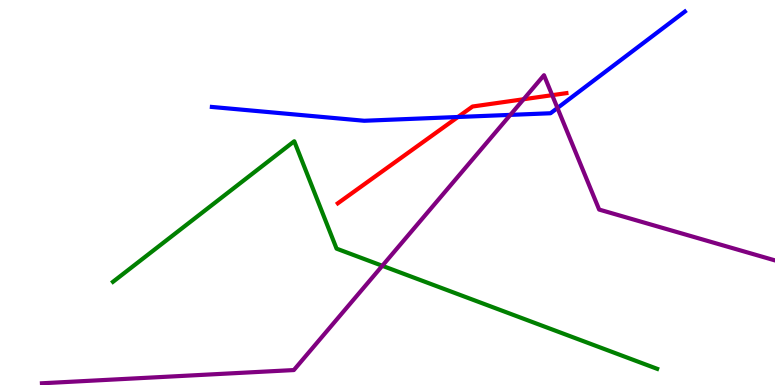[{'lines': ['blue', 'red'], 'intersections': [{'x': 5.91, 'y': 6.96}]}, {'lines': ['green', 'red'], 'intersections': []}, {'lines': ['purple', 'red'], 'intersections': [{'x': 6.76, 'y': 7.42}, {'x': 7.12, 'y': 7.53}]}, {'lines': ['blue', 'green'], 'intersections': []}, {'lines': ['blue', 'purple'], 'intersections': [{'x': 6.59, 'y': 7.02}, {'x': 7.19, 'y': 7.19}]}, {'lines': ['green', 'purple'], 'intersections': [{'x': 4.93, 'y': 3.1}]}]